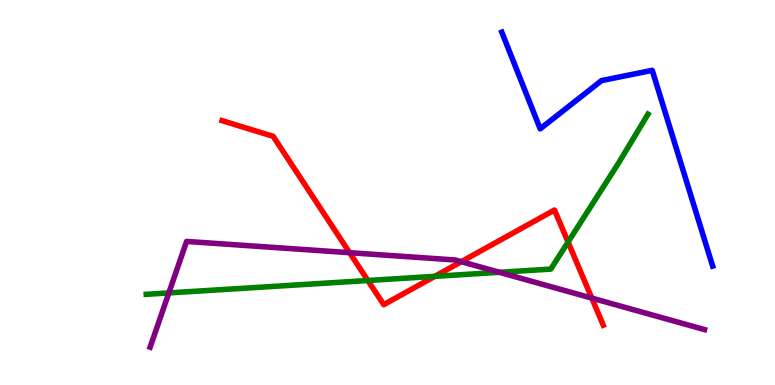[{'lines': ['blue', 'red'], 'intersections': []}, {'lines': ['green', 'red'], 'intersections': [{'x': 4.75, 'y': 2.71}, {'x': 5.61, 'y': 2.82}, {'x': 7.33, 'y': 3.71}]}, {'lines': ['purple', 'red'], 'intersections': [{'x': 4.51, 'y': 3.44}, {'x': 5.95, 'y': 3.2}, {'x': 7.64, 'y': 2.26}]}, {'lines': ['blue', 'green'], 'intersections': []}, {'lines': ['blue', 'purple'], 'intersections': []}, {'lines': ['green', 'purple'], 'intersections': [{'x': 2.18, 'y': 2.39}, {'x': 6.44, 'y': 2.93}]}]